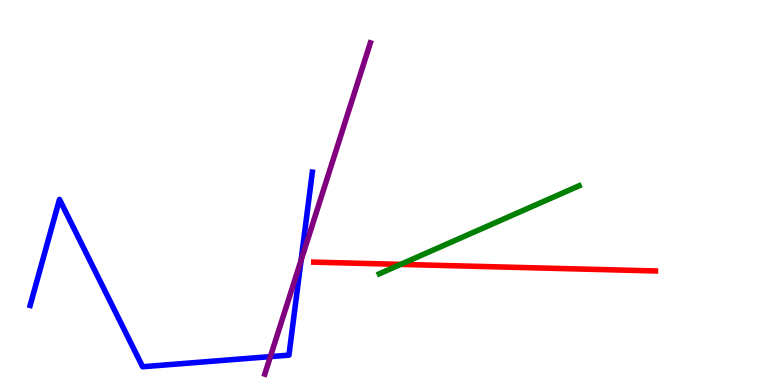[{'lines': ['blue', 'red'], 'intersections': []}, {'lines': ['green', 'red'], 'intersections': [{'x': 5.17, 'y': 3.13}]}, {'lines': ['purple', 'red'], 'intersections': []}, {'lines': ['blue', 'green'], 'intersections': []}, {'lines': ['blue', 'purple'], 'intersections': [{'x': 3.49, 'y': 0.737}, {'x': 3.88, 'y': 3.24}]}, {'lines': ['green', 'purple'], 'intersections': []}]